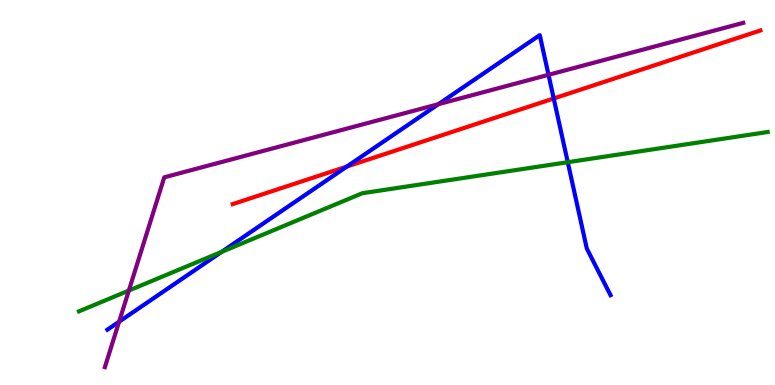[{'lines': ['blue', 'red'], 'intersections': [{'x': 4.48, 'y': 5.67}, {'x': 7.14, 'y': 7.44}]}, {'lines': ['green', 'red'], 'intersections': []}, {'lines': ['purple', 'red'], 'intersections': []}, {'lines': ['blue', 'green'], 'intersections': [{'x': 2.86, 'y': 3.46}, {'x': 7.33, 'y': 5.79}]}, {'lines': ['blue', 'purple'], 'intersections': [{'x': 1.54, 'y': 1.64}, {'x': 5.66, 'y': 7.29}, {'x': 7.08, 'y': 8.06}]}, {'lines': ['green', 'purple'], 'intersections': [{'x': 1.66, 'y': 2.45}]}]